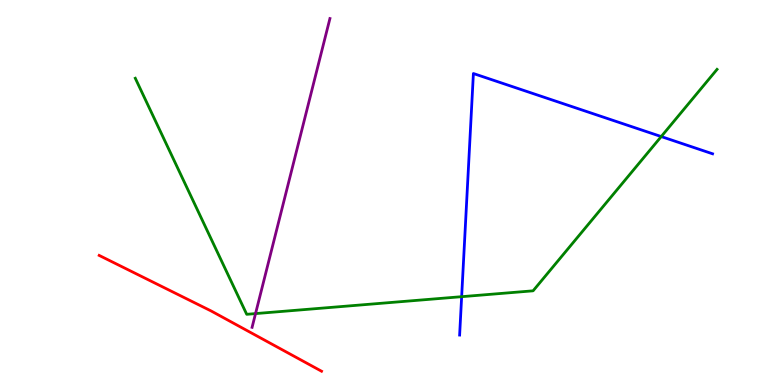[{'lines': ['blue', 'red'], 'intersections': []}, {'lines': ['green', 'red'], 'intersections': []}, {'lines': ['purple', 'red'], 'intersections': []}, {'lines': ['blue', 'green'], 'intersections': [{'x': 5.96, 'y': 2.29}, {'x': 8.53, 'y': 6.45}]}, {'lines': ['blue', 'purple'], 'intersections': []}, {'lines': ['green', 'purple'], 'intersections': [{'x': 3.3, 'y': 1.85}]}]